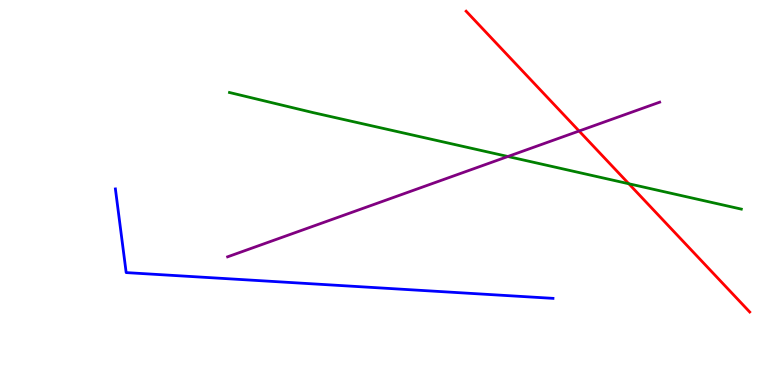[{'lines': ['blue', 'red'], 'intersections': []}, {'lines': ['green', 'red'], 'intersections': [{'x': 8.11, 'y': 5.23}]}, {'lines': ['purple', 'red'], 'intersections': [{'x': 7.47, 'y': 6.6}]}, {'lines': ['blue', 'green'], 'intersections': []}, {'lines': ['blue', 'purple'], 'intersections': []}, {'lines': ['green', 'purple'], 'intersections': [{'x': 6.55, 'y': 5.93}]}]